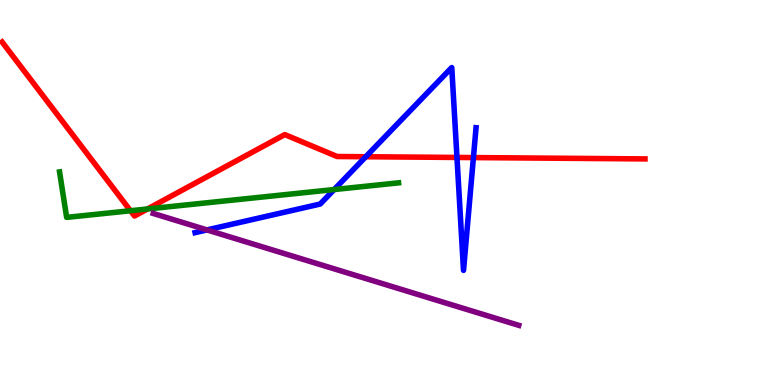[{'lines': ['blue', 'red'], 'intersections': [{'x': 4.72, 'y': 5.93}, {'x': 5.9, 'y': 5.91}, {'x': 6.11, 'y': 5.91}]}, {'lines': ['green', 'red'], 'intersections': [{'x': 1.68, 'y': 4.53}, {'x': 1.9, 'y': 4.57}]}, {'lines': ['purple', 'red'], 'intersections': []}, {'lines': ['blue', 'green'], 'intersections': [{'x': 4.31, 'y': 5.08}]}, {'lines': ['blue', 'purple'], 'intersections': [{'x': 2.67, 'y': 4.03}]}, {'lines': ['green', 'purple'], 'intersections': []}]